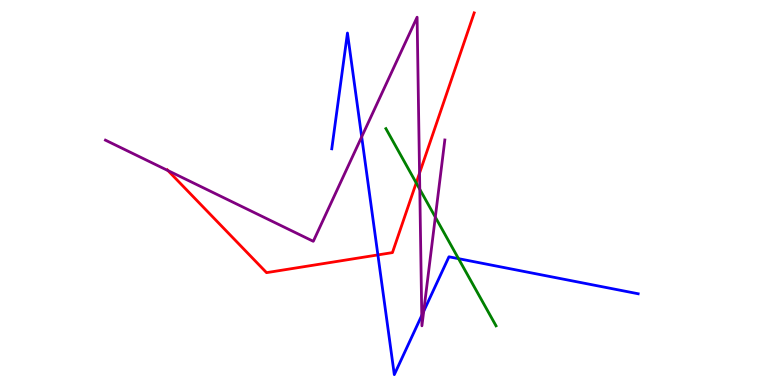[{'lines': ['blue', 'red'], 'intersections': [{'x': 4.88, 'y': 3.38}]}, {'lines': ['green', 'red'], 'intersections': [{'x': 5.37, 'y': 5.25}]}, {'lines': ['purple', 'red'], 'intersections': [{'x': 2.17, 'y': 5.57}, {'x': 5.41, 'y': 5.5}]}, {'lines': ['blue', 'green'], 'intersections': [{'x': 5.92, 'y': 3.28}]}, {'lines': ['blue', 'purple'], 'intersections': [{'x': 4.67, 'y': 6.45}, {'x': 5.44, 'y': 1.81}, {'x': 5.47, 'y': 1.92}]}, {'lines': ['green', 'purple'], 'intersections': [{'x': 5.42, 'y': 5.08}, {'x': 5.62, 'y': 4.36}]}]